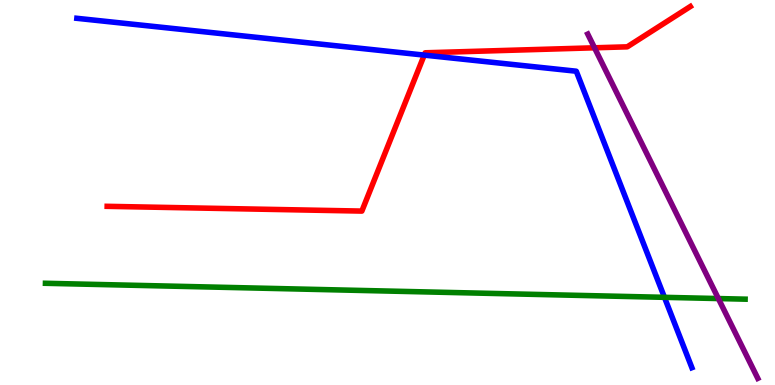[{'lines': ['blue', 'red'], 'intersections': [{'x': 5.47, 'y': 8.57}]}, {'lines': ['green', 'red'], 'intersections': []}, {'lines': ['purple', 'red'], 'intersections': [{'x': 7.67, 'y': 8.76}]}, {'lines': ['blue', 'green'], 'intersections': [{'x': 8.57, 'y': 2.28}]}, {'lines': ['blue', 'purple'], 'intersections': []}, {'lines': ['green', 'purple'], 'intersections': [{'x': 9.27, 'y': 2.25}]}]